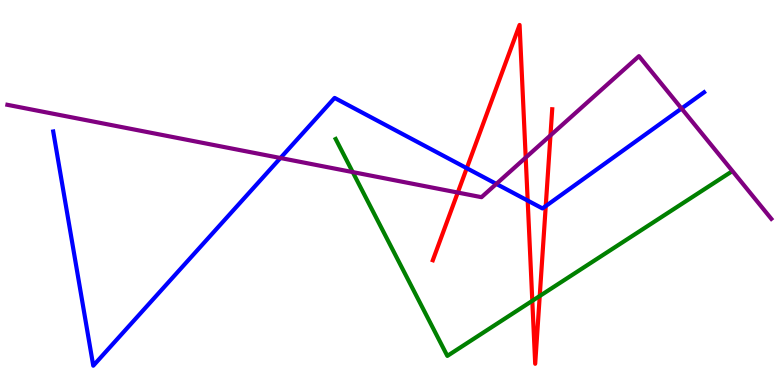[{'lines': ['blue', 'red'], 'intersections': [{'x': 6.02, 'y': 5.63}, {'x': 6.81, 'y': 4.79}, {'x': 7.04, 'y': 4.65}]}, {'lines': ['green', 'red'], 'intersections': [{'x': 6.87, 'y': 2.19}, {'x': 6.96, 'y': 2.31}]}, {'lines': ['purple', 'red'], 'intersections': [{'x': 5.91, 'y': 5.0}, {'x': 6.78, 'y': 5.91}, {'x': 7.1, 'y': 6.48}]}, {'lines': ['blue', 'green'], 'intersections': []}, {'lines': ['blue', 'purple'], 'intersections': [{'x': 3.62, 'y': 5.9}, {'x': 6.4, 'y': 5.22}, {'x': 8.79, 'y': 7.18}]}, {'lines': ['green', 'purple'], 'intersections': [{'x': 4.55, 'y': 5.53}]}]